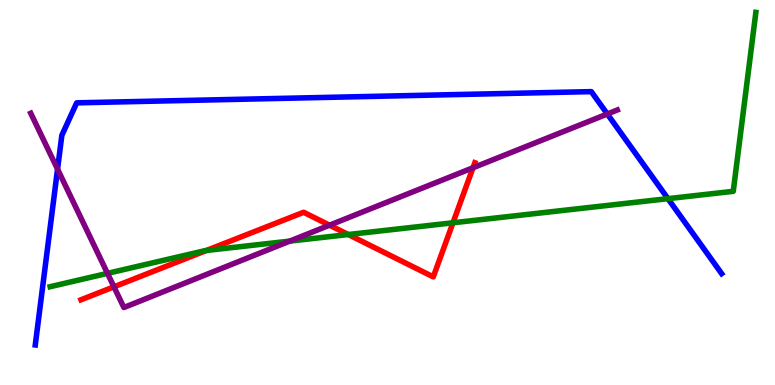[{'lines': ['blue', 'red'], 'intersections': []}, {'lines': ['green', 'red'], 'intersections': [{'x': 2.66, 'y': 3.49}, {'x': 4.49, 'y': 3.91}, {'x': 5.84, 'y': 4.21}]}, {'lines': ['purple', 'red'], 'intersections': [{'x': 1.47, 'y': 2.55}, {'x': 4.25, 'y': 4.15}, {'x': 6.1, 'y': 5.64}]}, {'lines': ['blue', 'green'], 'intersections': [{'x': 8.62, 'y': 4.84}]}, {'lines': ['blue', 'purple'], 'intersections': [{'x': 0.743, 'y': 5.61}, {'x': 7.84, 'y': 7.04}]}, {'lines': ['green', 'purple'], 'intersections': [{'x': 1.39, 'y': 2.9}, {'x': 3.74, 'y': 3.74}]}]